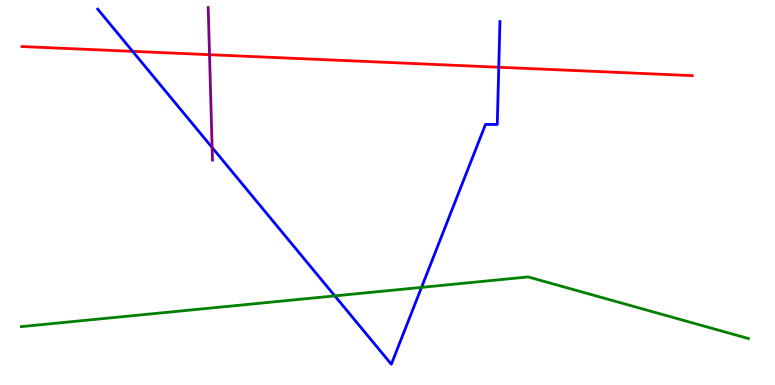[{'lines': ['blue', 'red'], 'intersections': [{'x': 1.71, 'y': 8.67}, {'x': 6.44, 'y': 8.25}]}, {'lines': ['green', 'red'], 'intersections': []}, {'lines': ['purple', 'red'], 'intersections': [{'x': 2.7, 'y': 8.58}]}, {'lines': ['blue', 'green'], 'intersections': [{'x': 4.32, 'y': 2.31}, {'x': 5.44, 'y': 2.54}]}, {'lines': ['blue', 'purple'], 'intersections': [{'x': 2.74, 'y': 6.17}]}, {'lines': ['green', 'purple'], 'intersections': []}]